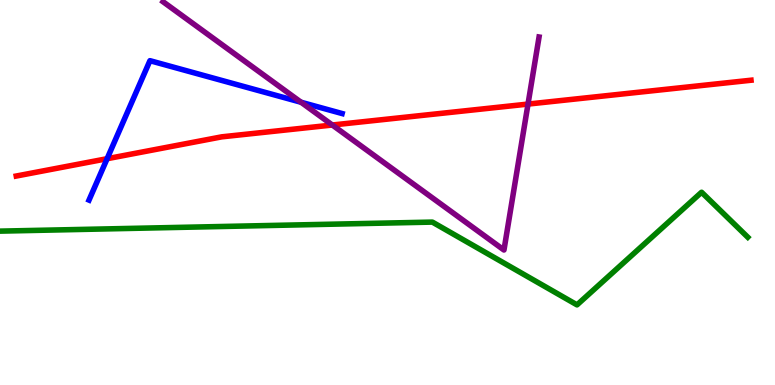[{'lines': ['blue', 'red'], 'intersections': [{'x': 1.38, 'y': 5.88}]}, {'lines': ['green', 'red'], 'intersections': []}, {'lines': ['purple', 'red'], 'intersections': [{'x': 4.29, 'y': 6.75}, {'x': 6.81, 'y': 7.3}]}, {'lines': ['blue', 'green'], 'intersections': []}, {'lines': ['blue', 'purple'], 'intersections': [{'x': 3.88, 'y': 7.34}]}, {'lines': ['green', 'purple'], 'intersections': []}]